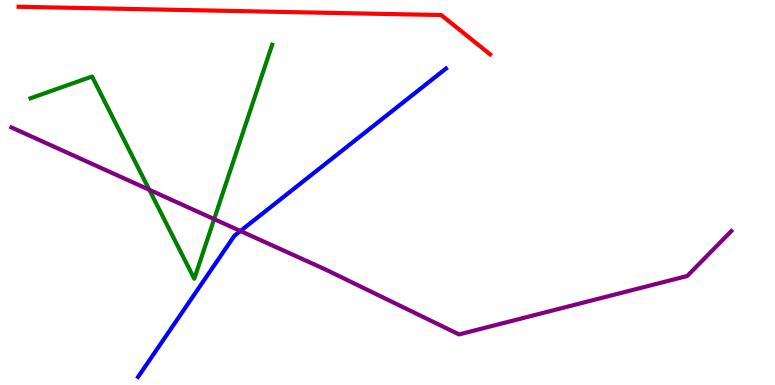[{'lines': ['blue', 'red'], 'intersections': []}, {'lines': ['green', 'red'], 'intersections': []}, {'lines': ['purple', 'red'], 'intersections': []}, {'lines': ['blue', 'green'], 'intersections': []}, {'lines': ['blue', 'purple'], 'intersections': [{'x': 3.1, 'y': 4.0}]}, {'lines': ['green', 'purple'], 'intersections': [{'x': 1.93, 'y': 5.07}, {'x': 2.76, 'y': 4.31}]}]